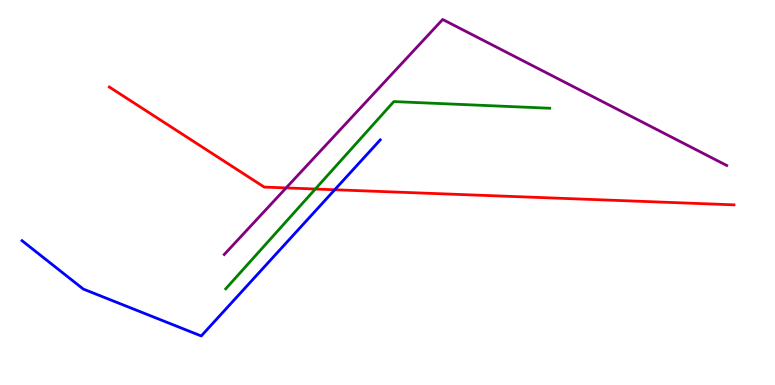[{'lines': ['blue', 'red'], 'intersections': [{'x': 4.32, 'y': 5.07}]}, {'lines': ['green', 'red'], 'intersections': [{'x': 4.07, 'y': 5.09}]}, {'lines': ['purple', 'red'], 'intersections': [{'x': 3.69, 'y': 5.12}]}, {'lines': ['blue', 'green'], 'intersections': []}, {'lines': ['blue', 'purple'], 'intersections': []}, {'lines': ['green', 'purple'], 'intersections': []}]